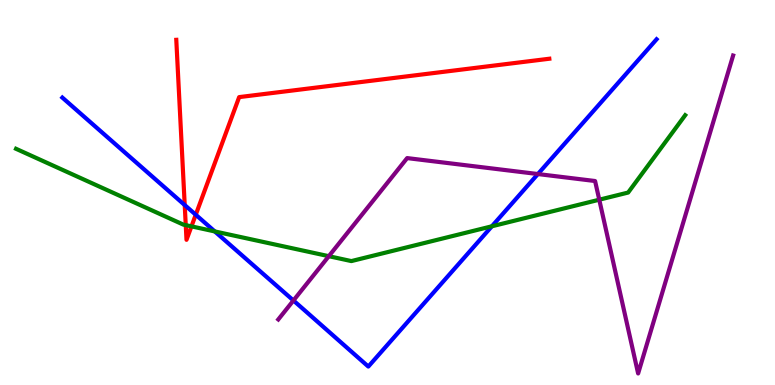[{'lines': ['blue', 'red'], 'intersections': [{'x': 2.38, 'y': 4.67}, {'x': 2.53, 'y': 4.42}]}, {'lines': ['green', 'red'], 'intersections': [{'x': 2.4, 'y': 4.15}, {'x': 2.47, 'y': 4.12}]}, {'lines': ['purple', 'red'], 'intersections': []}, {'lines': ['blue', 'green'], 'intersections': [{'x': 2.77, 'y': 3.99}, {'x': 6.35, 'y': 4.12}]}, {'lines': ['blue', 'purple'], 'intersections': [{'x': 3.79, 'y': 2.19}, {'x': 6.94, 'y': 5.48}]}, {'lines': ['green', 'purple'], 'intersections': [{'x': 4.24, 'y': 3.35}, {'x': 7.73, 'y': 4.81}]}]